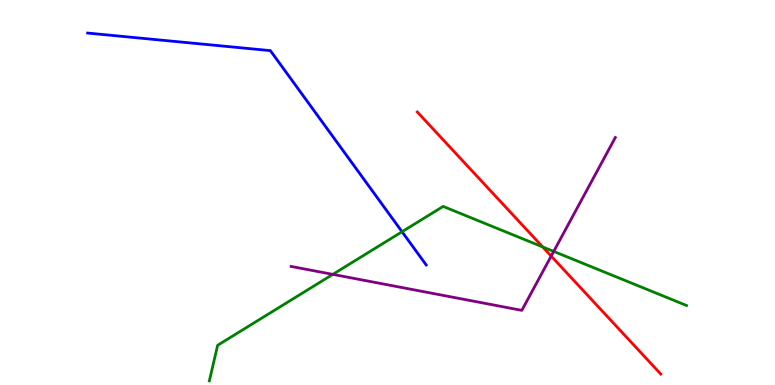[{'lines': ['blue', 'red'], 'intersections': []}, {'lines': ['green', 'red'], 'intersections': [{'x': 7.0, 'y': 3.59}]}, {'lines': ['purple', 'red'], 'intersections': [{'x': 7.11, 'y': 3.35}]}, {'lines': ['blue', 'green'], 'intersections': [{'x': 5.19, 'y': 3.98}]}, {'lines': ['blue', 'purple'], 'intersections': []}, {'lines': ['green', 'purple'], 'intersections': [{'x': 4.29, 'y': 2.87}, {'x': 7.14, 'y': 3.47}]}]